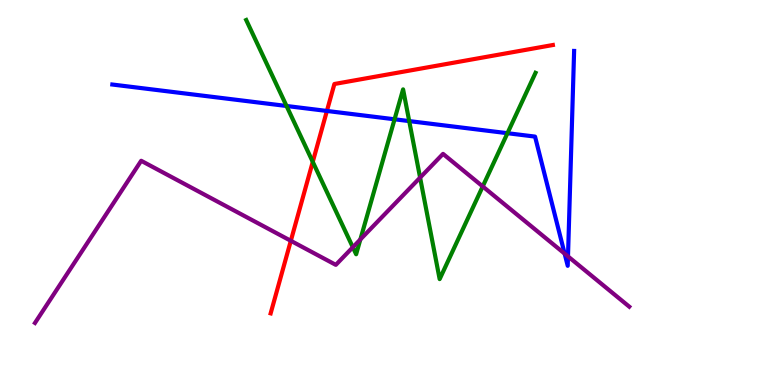[{'lines': ['blue', 'red'], 'intersections': [{'x': 4.22, 'y': 7.12}]}, {'lines': ['green', 'red'], 'intersections': [{'x': 4.04, 'y': 5.8}]}, {'lines': ['purple', 'red'], 'intersections': [{'x': 3.75, 'y': 3.75}]}, {'lines': ['blue', 'green'], 'intersections': [{'x': 3.7, 'y': 7.25}, {'x': 5.09, 'y': 6.9}, {'x': 5.28, 'y': 6.85}, {'x': 6.55, 'y': 6.54}]}, {'lines': ['blue', 'purple'], 'intersections': [{'x': 7.29, 'y': 3.41}, {'x': 7.33, 'y': 3.34}]}, {'lines': ['green', 'purple'], 'intersections': [{'x': 4.55, 'y': 3.58}, {'x': 4.65, 'y': 3.78}, {'x': 5.42, 'y': 5.39}, {'x': 6.23, 'y': 5.16}]}]